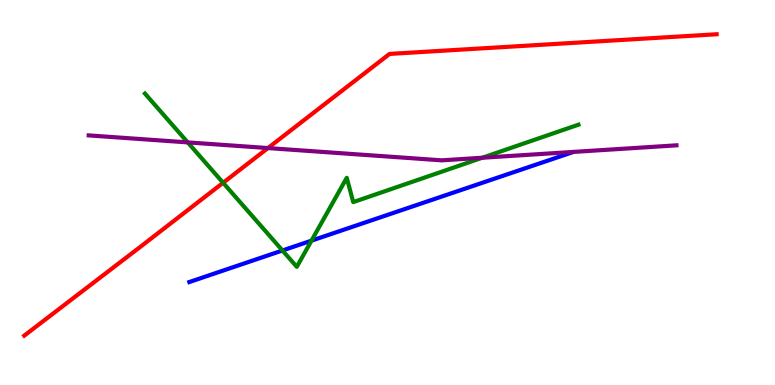[{'lines': ['blue', 'red'], 'intersections': []}, {'lines': ['green', 'red'], 'intersections': [{'x': 2.88, 'y': 5.25}]}, {'lines': ['purple', 'red'], 'intersections': [{'x': 3.46, 'y': 6.15}]}, {'lines': ['blue', 'green'], 'intersections': [{'x': 3.64, 'y': 3.49}, {'x': 4.02, 'y': 3.75}]}, {'lines': ['blue', 'purple'], 'intersections': []}, {'lines': ['green', 'purple'], 'intersections': [{'x': 2.42, 'y': 6.3}, {'x': 6.22, 'y': 5.9}]}]